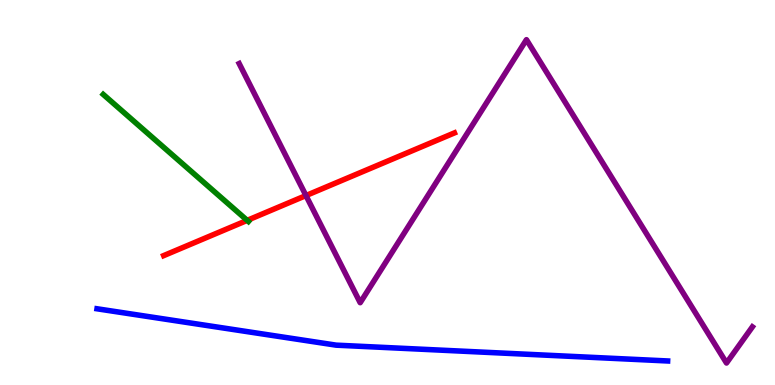[{'lines': ['blue', 'red'], 'intersections': []}, {'lines': ['green', 'red'], 'intersections': [{'x': 3.19, 'y': 4.28}]}, {'lines': ['purple', 'red'], 'intersections': [{'x': 3.95, 'y': 4.92}]}, {'lines': ['blue', 'green'], 'intersections': []}, {'lines': ['blue', 'purple'], 'intersections': []}, {'lines': ['green', 'purple'], 'intersections': []}]